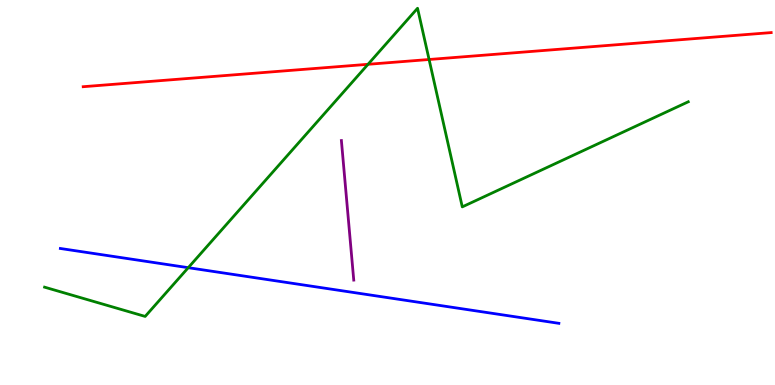[{'lines': ['blue', 'red'], 'intersections': []}, {'lines': ['green', 'red'], 'intersections': [{'x': 4.75, 'y': 8.33}, {'x': 5.54, 'y': 8.45}]}, {'lines': ['purple', 'red'], 'intersections': []}, {'lines': ['blue', 'green'], 'intersections': [{'x': 2.43, 'y': 3.05}]}, {'lines': ['blue', 'purple'], 'intersections': []}, {'lines': ['green', 'purple'], 'intersections': []}]